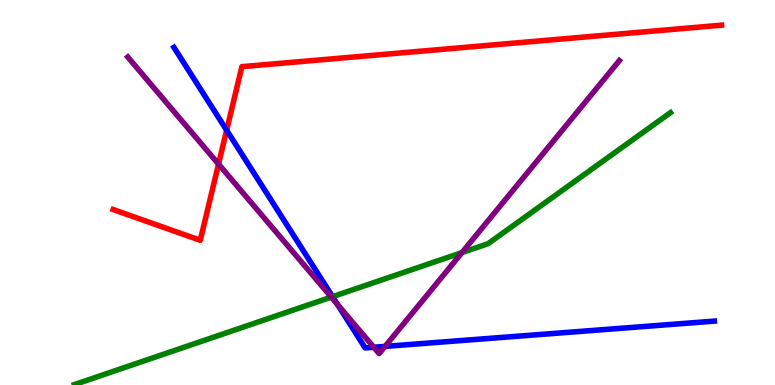[{'lines': ['blue', 'red'], 'intersections': [{'x': 2.92, 'y': 6.62}]}, {'lines': ['green', 'red'], 'intersections': []}, {'lines': ['purple', 'red'], 'intersections': [{'x': 2.82, 'y': 5.74}]}, {'lines': ['blue', 'green'], 'intersections': [{'x': 4.29, 'y': 2.29}]}, {'lines': ['blue', 'purple'], 'intersections': [{'x': 4.35, 'y': 2.09}, {'x': 4.82, 'y': 0.98}, {'x': 4.97, 'y': 1.0}]}, {'lines': ['green', 'purple'], 'intersections': [{'x': 4.27, 'y': 2.28}, {'x': 5.96, 'y': 3.44}]}]